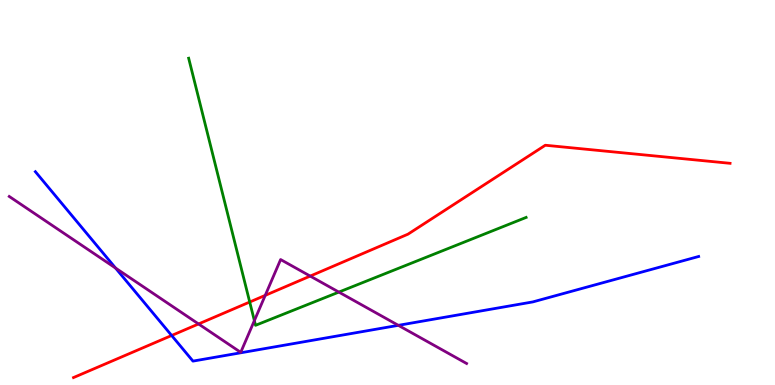[{'lines': ['blue', 'red'], 'intersections': [{'x': 2.21, 'y': 1.29}]}, {'lines': ['green', 'red'], 'intersections': [{'x': 3.22, 'y': 2.16}]}, {'lines': ['purple', 'red'], 'intersections': [{'x': 2.56, 'y': 1.59}, {'x': 3.42, 'y': 2.33}, {'x': 4.0, 'y': 2.83}]}, {'lines': ['blue', 'green'], 'intersections': []}, {'lines': ['blue', 'purple'], 'intersections': [{'x': 1.49, 'y': 3.04}, {'x': 5.14, 'y': 1.55}]}, {'lines': ['green', 'purple'], 'intersections': [{'x': 3.28, 'y': 1.67}, {'x': 4.37, 'y': 2.41}]}]